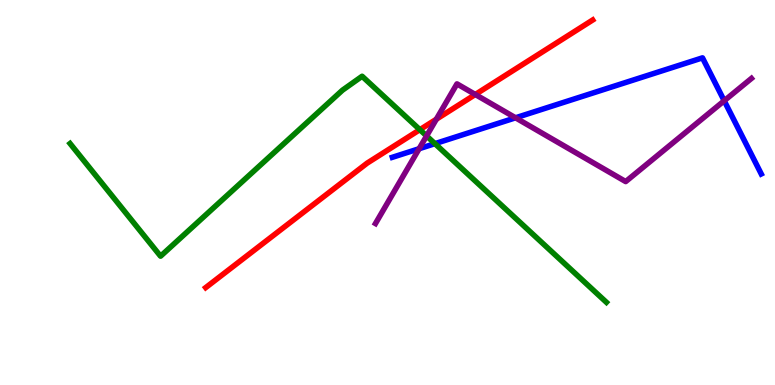[{'lines': ['blue', 'red'], 'intersections': []}, {'lines': ['green', 'red'], 'intersections': [{'x': 5.42, 'y': 6.63}]}, {'lines': ['purple', 'red'], 'intersections': [{'x': 5.63, 'y': 6.9}, {'x': 6.13, 'y': 7.55}]}, {'lines': ['blue', 'green'], 'intersections': [{'x': 5.61, 'y': 6.27}]}, {'lines': ['blue', 'purple'], 'intersections': [{'x': 5.41, 'y': 6.14}, {'x': 6.65, 'y': 6.94}, {'x': 9.34, 'y': 7.38}]}, {'lines': ['green', 'purple'], 'intersections': [{'x': 5.5, 'y': 6.47}]}]